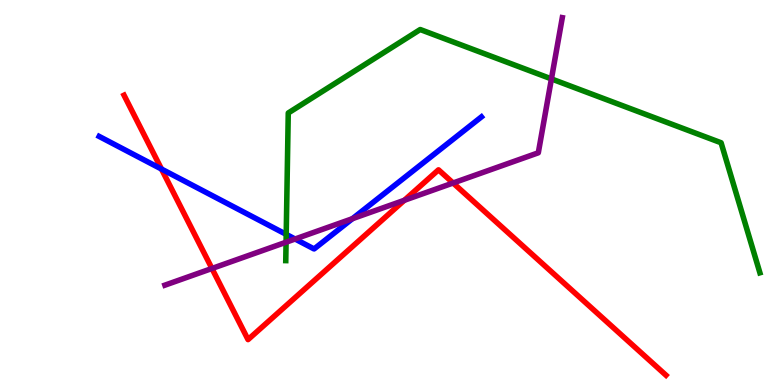[{'lines': ['blue', 'red'], 'intersections': [{'x': 2.08, 'y': 5.61}]}, {'lines': ['green', 'red'], 'intersections': []}, {'lines': ['purple', 'red'], 'intersections': [{'x': 2.73, 'y': 3.03}, {'x': 5.22, 'y': 4.8}, {'x': 5.85, 'y': 5.25}]}, {'lines': ['blue', 'green'], 'intersections': [{'x': 3.69, 'y': 3.91}]}, {'lines': ['blue', 'purple'], 'intersections': [{'x': 3.81, 'y': 3.79}, {'x': 4.55, 'y': 4.32}]}, {'lines': ['green', 'purple'], 'intersections': [{'x': 3.69, 'y': 3.71}, {'x': 7.12, 'y': 7.95}]}]